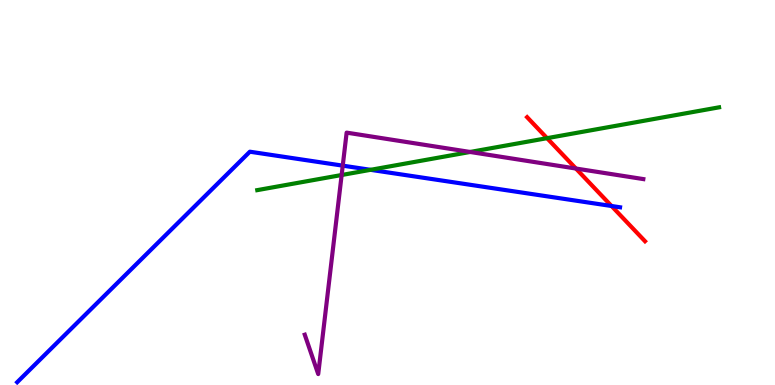[{'lines': ['blue', 'red'], 'intersections': [{'x': 7.89, 'y': 4.65}]}, {'lines': ['green', 'red'], 'intersections': [{'x': 7.06, 'y': 6.41}]}, {'lines': ['purple', 'red'], 'intersections': [{'x': 7.43, 'y': 5.62}]}, {'lines': ['blue', 'green'], 'intersections': [{'x': 4.78, 'y': 5.59}]}, {'lines': ['blue', 'purple'], 'intersections': [{'x': 4.42, 'y': 5.7}]}, {'lines': ['green', 'purple'], 'intersections': [{'x': 4.41, 'y': 5.45}, {'x': 6.07, 'y': 6.05}]}]